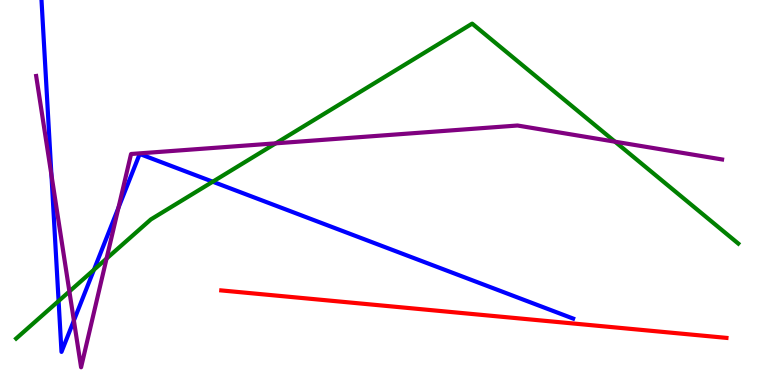[{'lines': ['blue', 'red'], 'intersections': []}, {'lines': ['green', 'red'], 'intersections': []}, {'lines': ['purple', 'red'], 'intersections': []}, {'lines': ['blue', 'green'], 'intersections': [{'x': 0.756, 'y': 2.18}, {'x': 1.21, 'y': 2.99}, {'x': 2.75, 'y': 5.28}]}, {'lines': ['blue', 'purple'], 'intersections': [{'x': 0.664, 'y': 5.45}, {'x': 0.953, 'y': 1.67}, {'x': 1.53, 'y': 4.61}]}, {'lines': ['green', 'purple'], 'intersections': [{'x': 0.895, 'y': 2.43}, {'x': 1.37, 'y': 3.28}, {'x': 3.56, 'y': 6.28}, {'x': 7.94, 'y': 6.32}]}]